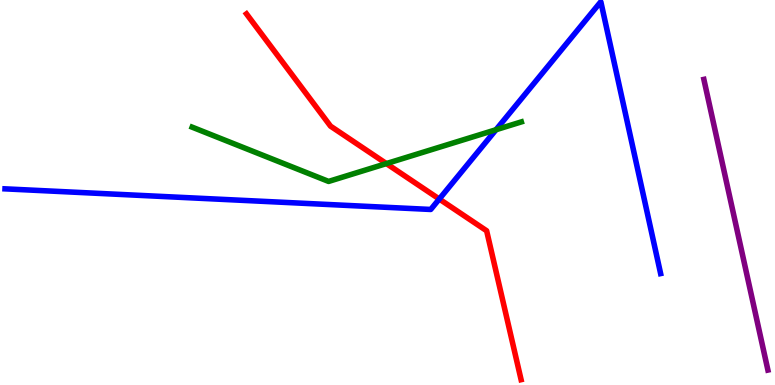[{'lines': ['blue', 'red'], 'intersections': [{'x': 5.67, 'y': 4.83}]}, {'lines': ['green', 'red'], 'intersections': [{'x': 4.99, 'y': 5.75}]}, {'lines': ['purple', 'red'], 'intersections': []}, {'lines': ['blue', 'green'], 'intersections': [{'x': 6.4, 'y': 6.63}]}, {'lines': ['blue', 'purple'], 'intersections': []}, {'lines': ['green', 'purple'], 'intersections': []}]